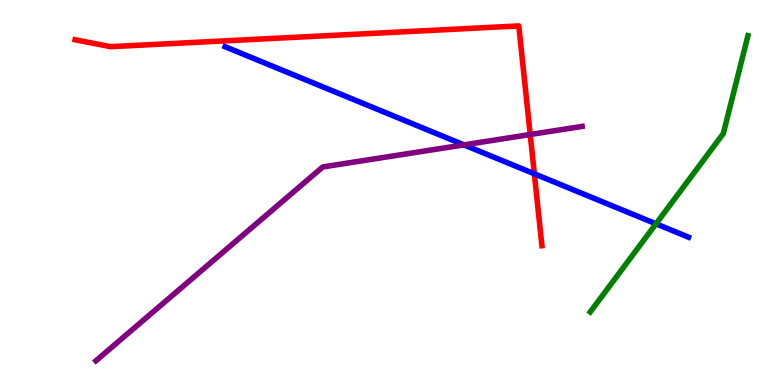[{'lines': ['blue', 'red'], 'intersections': [{'x': 6.89, 'y': 5.49}]}, {'lines': ['green', 'red'], 'intersections': []}, {'lines': ['purple', 'red'], 'intersections': [{'x': 6.84, 'y': 6.51}]}, {'lines': ['blue', 'green'], 'intersections': [{'x': 8.46, 'y': 4.19}]}, {'lines': ['blue', 'purple'], 'intersections': [{'x': 5.99, 'y': 6.24}]}, {'lines': ['green', 'purple'], 'intersections': []}]